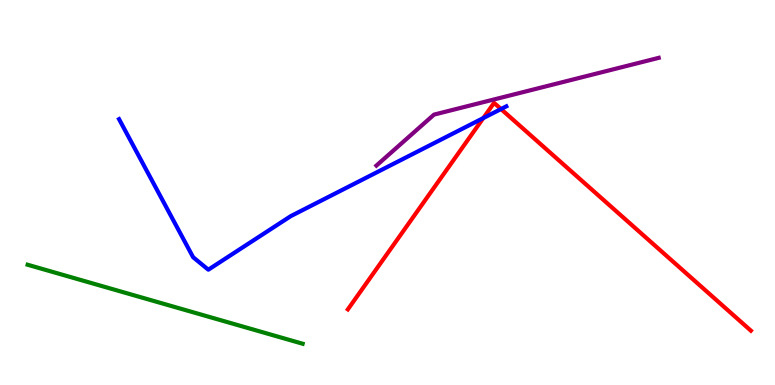[{'lines': ['blue', 'red'], 'intersections': [{'x': 6.24, 'y': 6.93}, {'x': 6.46, 'y': 7.17}]}, {'lines': ['green', 'red'], 'intersections': []}, {'lines': ['purple', 'red'], 'intersections': []}, {'lines': ['blue', 'green'], 'intersections': []}, {'lines': ['blue', 'purple'], 'intersections': []}, {'lines': ['green', 'purple'], 'intersections': []}]